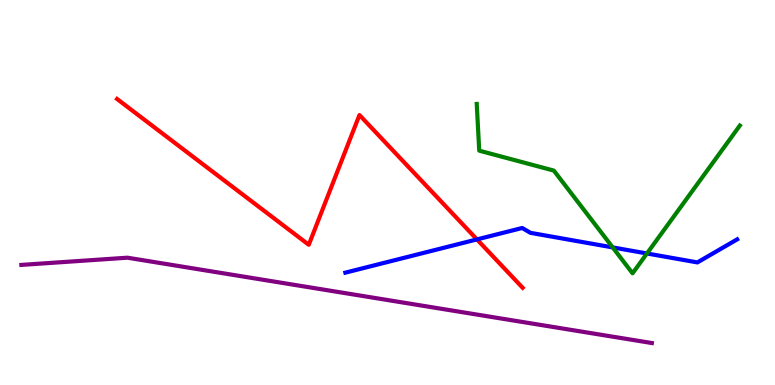[{'lines': ['blue', 'red'], 'intersections': [{'x': 6.15, 'y': 3.78}]}, {'lines': ['green', 'red'], 'intersections': []}, {'lines': ['purple', 'red'], 'intersections': []}, {'lines': ['blue', 'green'], 'intersections': [{'x': 7.91, 'y': 3.57}, {'x': 8.35, 'y': 3.42}]}, {'lines': ['blue', 'purple'], 'intersections': []}, {'lines': ['green', 'purple'], 'intersections': []}]